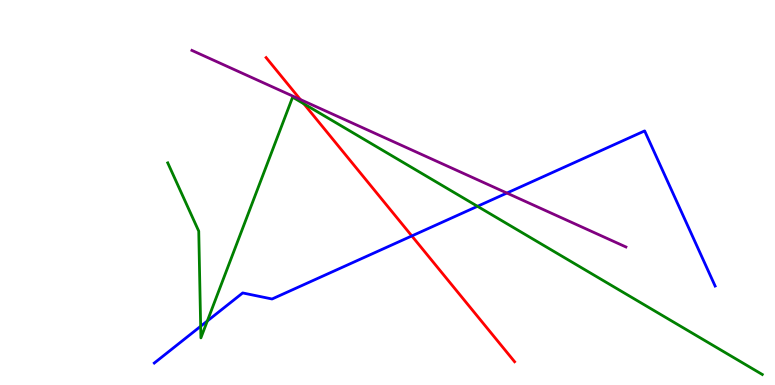[{'lines': ['blue', 'red'], 'intersections': [{'x': 5.31, 'y': 3.87}]}, {'lines': ['green', 'red'], 'intersections': [{'x': 3.92, 'y': 7.3}]}, {'lines': ['purple', 'red'], 'intersections': [{'x': 3.88, 'y': 7.41}]}, {'lines': ['blue', 'green'], 'intersections': [{'x': 2.59, 'y': 1.53}, {'x': 2.68, 'y': 1.66}, {'x': 6.16, 'y': 4.64}]}, {'lines': ['blue', 'purple'], 'intersections': [{'x': 6.54, 'y': 4.99}]}, {'lines': ['green', 'purple'], 'intersections': []}]